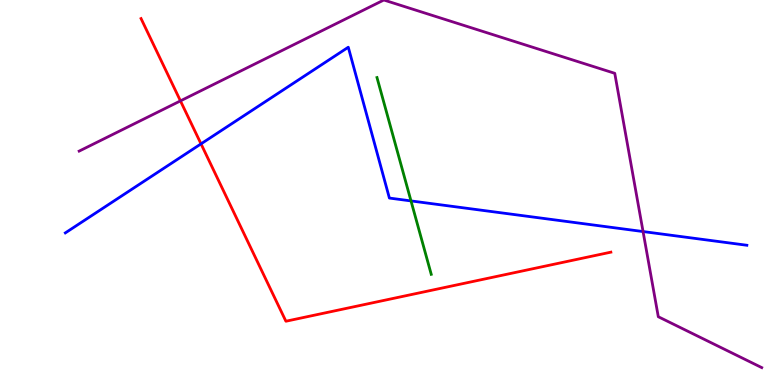[{'lines': ['blue', 'red'], 'intersections': [{'x': 2.59, 'y': 6.26}]}, {'lines': ['green', 'red'], 'intersections': []}, {'lines': ['purple', 'red'], 'intersections': [{'x': 2.33, 'y': 7.38}]}, {'lines': ['blue', 'green'], 'intersections': [{'x': 5.3, 'y': 4.78}]}, {'lines': ['blue', 'purple'], 'intersections': [{'x': 8.3, 'y': 3.99}]}, {'lines': ['green', 'purple'], 'intersections': []}]